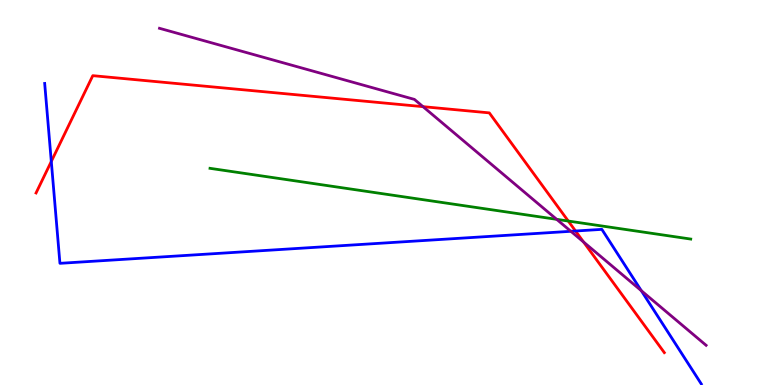[{'lines': ['blue', 'red'], 'intersections': [{'x': 0.662, 'y': 5.81}, {'x': 7.43, 'y': 4.0}]}, {'lines': ['green', 'red'], 'intersections': [{'x': 7.33, 'y': 4.26}]}, {'lines': ['purple', 'red'], 'intersections': [{'x': 5.46, 'y': 7.23}, {'x': 7.53, 'y': 3.71}]}, {'lines': ['blue', 'green'], 'intersections': []}, {'lines': ['blue', 'purple'], 'intersections': [{'x': 7.37, 'y': 3.99}, {'x': 8.27, 'y': 2.45}]}, {'lines': ['green', 'purple'], 'intersections': [{'x': 7.18, 'y': 4.3}]}]